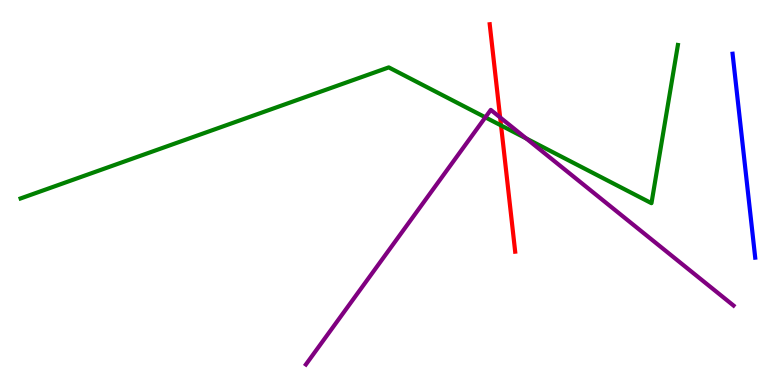[{'lines': ['blue', 'red'], 'intersections': []}, {'lines': ['green', 'red'], 'intersections': [{'x': 6.47, 'y': 6.74}]}, {'lines': ['purple', 'red'], 'intersections': [{'x': 6.45, 'y': 6.95}]}, {'lines': ['blue', 'green'], 'intersections': []}, {'lines': ['blue', 'purple'], 'intersections': []}, {'lines': ['green', 'purple'], 'intersections': [{'x': 6.26, 'y': 6.95}, {'x': 6.79, 'y': 6.4}]}]